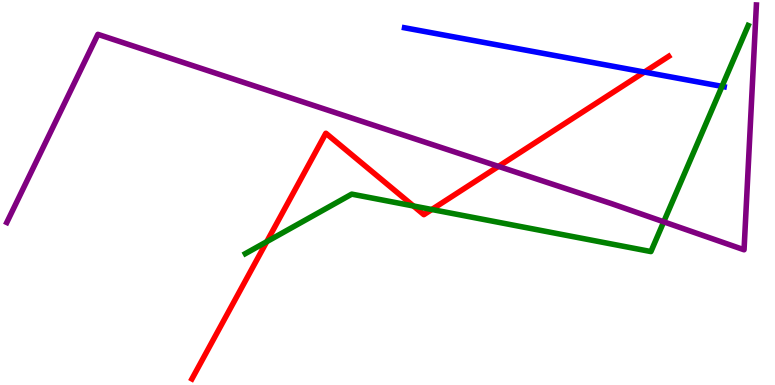[{'lines': ['blue', 'red'], 'intersections': [{'x': 8.31, 'y': 8.13}]}, {'lines': ['green', 'red'], 'intersections': [{'x': 3.44, 'y': 3.72}, {'x': 5.33, 'y': 4.65}, {'x': 5.57, 'y': 4.56}]}, {'lines': ['purple', 'red'], 'intersections': [{'x': 6.43, 'y': 5.68}]}, {'lines': ['blue', 'green'], 'intersections': [{'x': 9.32, 'y': 7.76}]}, {'lines': ['blue', 'purple'], 'intersections': []}, {'lines': ['green', 'purple'], 'intersections': [{'x': 8.56, 'y': 4.24}]}]